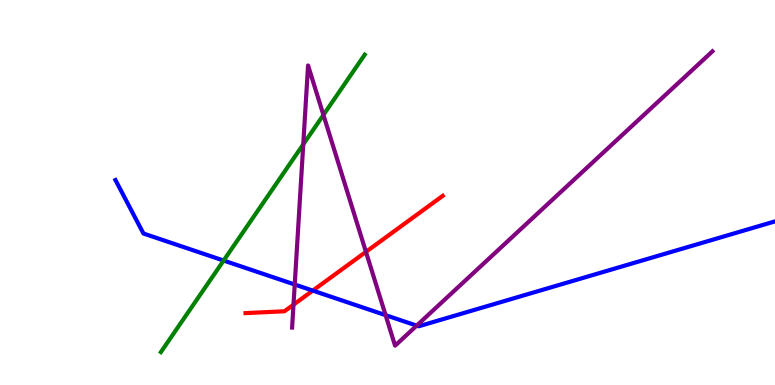[{'lines': ['blue', 'red'], 'intersections': [{'x': 4.04, 'y': 2.45}]}, {'lines': ['green', 'red'], 'intersections': []}, {'lines': ['purple', 'red'], 'intersections': [{'x': 3.79, 'y': 2.09}, {'x': 4.72, 'y': 3.46}]}, {'lines': ['blue', 'green'], 'intersections': [{'x': 2.89, 'y': 3.23}]}, {'lines': ['blue', 'purple'], 'intersections': [{'x': 3.8, 'y': 2.61}, {'x': 4.98, 'y': 1.81}, {'x': 5.38, 'y': 1.54}]}, {'lines': ['green', 'purple'], 'intersections': [{'x': 3.91, 'y': 6.25}, {'x': 4.17, 'y': 7.01}]}]